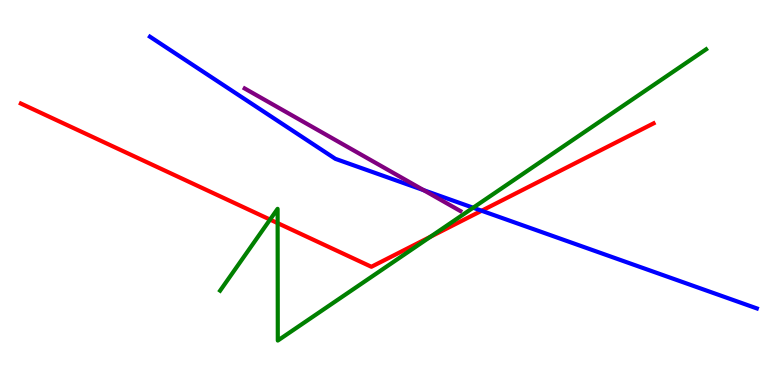[{'lines': ['blue', 'red'], 'intersections': [{'x': 6.21, 'y': 4.53}]}, {'lines': ['green', 'red'], 'intersections': [{'x': 3.48, 'y': 4.3}, {'x': 3.58, 'y': 4.2}, {'x': 5.55, 'y': 3.85}]}, {'lines': ['purple', 'red'], 'intersections': []}, {'lines': ['blue', 'green'], 'intersections': [{'x': 6.11, 'y': 4.6}]}, {'lines': ['blue', 'purple'], 'intersections': [{'x': 5.47, 'y': 5.06}]}, {'lines': ['green', 'purple'], 'intersections': []}]